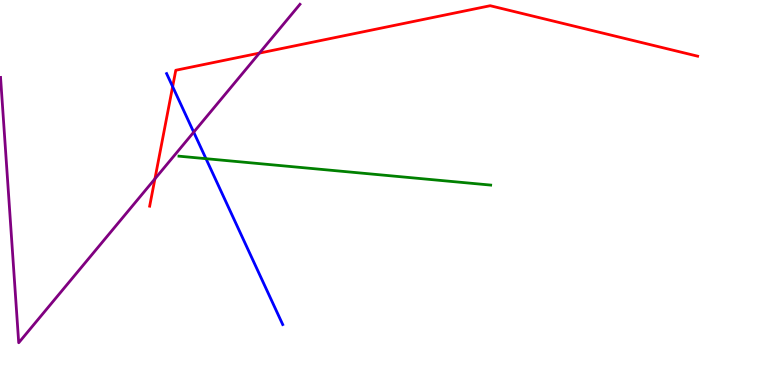[{'lines': ['blue', 'red'], 'intersections': [{'x': 2.23, 'y': 7.75}]}, {'lines': ['green', 'red'], 'intersections': []}, {'lines': ['purple', 'red'], 'intersections': [{'x': 2.0, 'y': 5.35}, {'x': 3.35, 'y': 8.62}]}, {'lines': ['blue', 'green'], 'intersections': [{'x': 2.66, 'y': 5.88}]}, {'lines': ['blue', 'purple'], 'intersections': [{'x': 2.5, 'y': 6.57}]}, {'lines': ['green', 'purple'], 'intersections': []}]